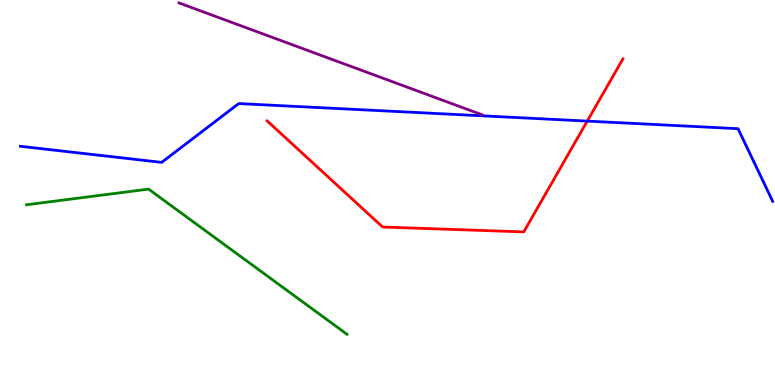[{'lines': ['blue', 'red'], 'intersections': [{'x': 7.58, 'y': 6.85}]}, {'lines': ['green', 'red'], 'intersections': []}, {'lines': ['purple', 'red'], 'intersections': []}, {'lines': ['blue', 'green'], 'intersections': []}, {'lines': ['blue', 'purple'], 'intersections': []}, {'lines': ['green', 'purple'], 'intersections': []}]